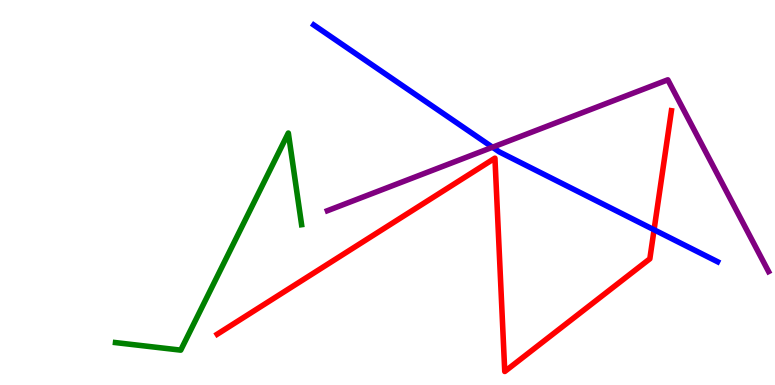[{'lines': ['blue', 'red'], 'intersections': [{'x': 8.44, 'y': 4.03}]}, {'lines': ['green', 'red'], 'intersections': []}, {'lines': ['purple', 'red'], 'intersections': []}, {'lines': ['blue', 'green'], 'intersections': []}, {'lines': ['blue', 'purple'], 'intersections': [{'x': 6.35, 'y': 6.18}]}, {'lines': ['green', 'purple'], 'intersections': []}]